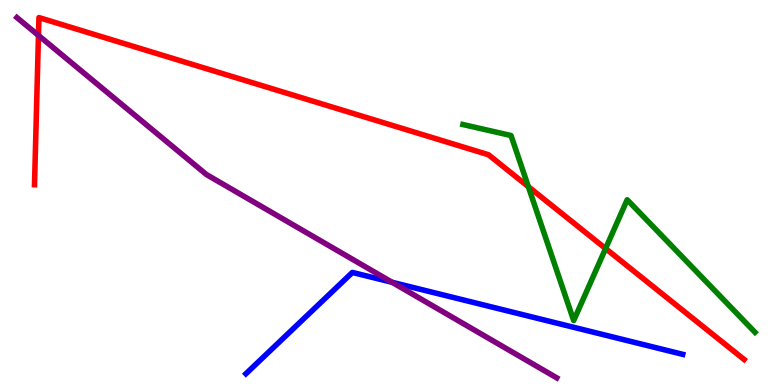[{'lines': ['blue', 'red'], 'intersections': []}, {'lines': ['green', 'red'], 'intersections': [{'x': 6.82, 'y': 5.15}, {'x': 7.81, 'y': 3.54}]}, {'lines': ['purple', 'red'], 'intersections': [{'x': 0.496, 'y': 9.08}]}, {'lines': ['blue', 'green'], 'intersections': []}, {'lines': ['blue', 'purple'], 'intersections': [{'x': 5.06, 'y': 2.67}]}, {'lines': ['green', 'purple'], 'intersections': []}]